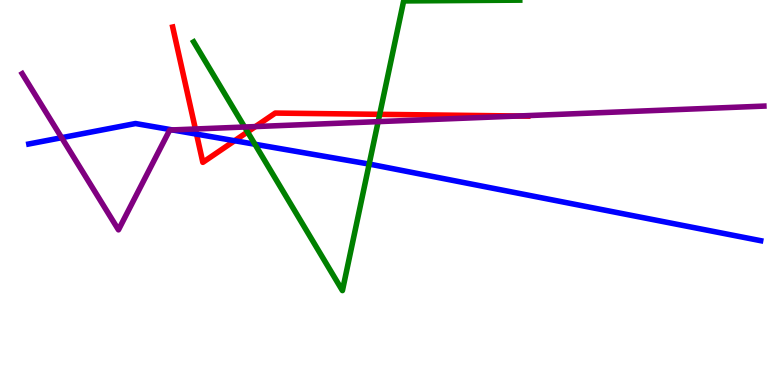[{'lines': ['blue', 'red'], 'intersections': [{'x': 2.54, 'y': 6.52}, {'x': 3.03, 'y': 6.34}]}, {'lines': ['green', 'red'], 'intersections': [{'x': 3.19, 'y': 6.57}, {'x': 4.9, 'y': 7.03}]}, {'lines': ['purple', 'red'], 'intersections': [{'x': 2.52, 'y': 6.65}, {'x': 3.3, 'y': 6.71}, {'x': 6.68, 'y': 6.99}]}, {'lines': ['blue', 'green'], 'intersections': [{'x': 3.29, 'y': 6.25}, {'x': 4.76, 'y': 5.74}]}, {'lines': ['blue', 'purple'], 'intersections': [{'x': 0.795, 'y': 6.42}, {'x': 2.22, 'y': 6.63}]}, {'lines': ['green', 'purple'], 'intersections': [{'x': 3.16, 'y': 6.7}, {'x': 4.88, 'y': 6.84}]}]